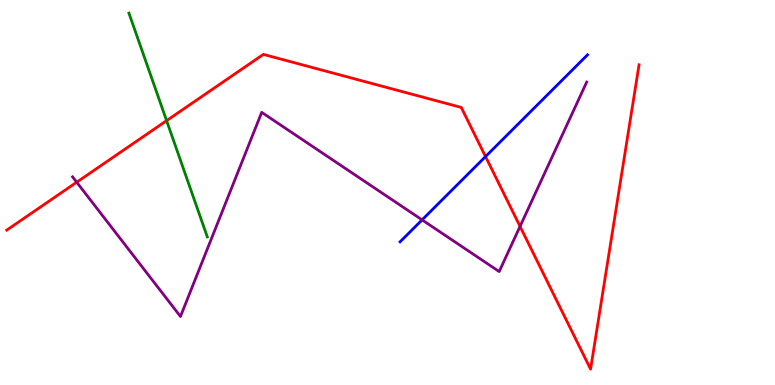[{'lines': ['blue', 'red'], 'intersections': [{'x': 6.27, 'y': 5.93}]}, {'lines': ['green', 'red'], 'intersections': [{'x': 2.15, 'y': 6.87}]}, {'lines': ['purple', 'red'], 'intersections': [{'x': 0.99, 'y': 5.27}, {'x': 6.71, 'y': 4.12}]}, {'lines': ['blue', 'green'], 'intersections': []}, {'lines': ['blue', 'purple'], 'intersections': [{'x': 5.45, 'y': 4.29}]}, {'lines': ['green', 'purple'], 'intersections': []}]